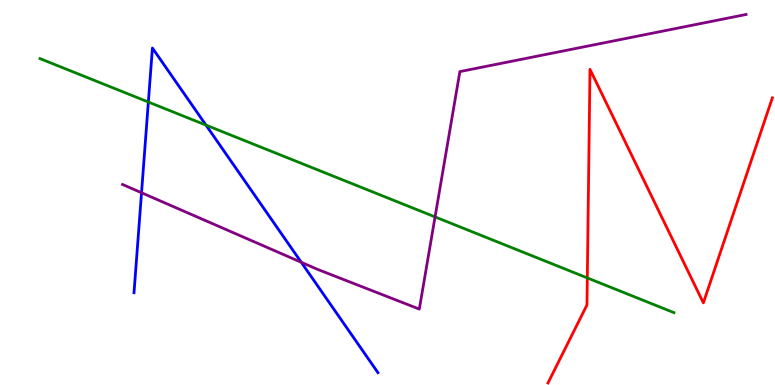[{'lines': ['blue', 'red'], 'intersections': []}, {'lines': ['green', 'red'], 'intersections': [{'x': 7.58, 'y': 2.78}]}, {'lines': ['purple', 'red'], 'intersections': []}, {'lines': ['blue', 'green'], 'intersections': [{'x': 1.91, 'y': 7.35}, {'x': 2.66, 'y': 6.75}]}, {'lines': ['blue', 'purple'], 'intersections': [{'x': 1.83, 'y': 4.99}, {'x': 3.89, 'y': 3.19}]}, {'lines': ['green', 'purple'], 'intersections': [{'x': 5.61, 'y': 4.37}]}]